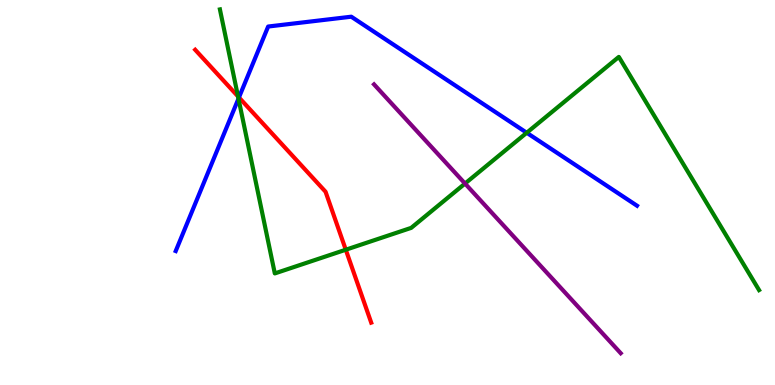[{'lines': ['blue', 'red'], 'intersections': [{'x': 3.08, 'y': 7.47}]}, {'lines': ['green', 'red'], 'intersections': [{'x': 3.07, 'y': 7.5}, {'x': 4.46, 'y': 3.51}]}, {'lines': ['purple', 'red'], 'intersections': []}, {'lines': ['blue', 'green'], 'intersections': [{'x': 3.08, 'y': 7.44}, {'x': 6.8, 'y': 6.55}]}, {'lines': ['blue', 'purple'], 'intersections': []}, {'lines': ['green', 'purple'], 'intersections': [{'x': 6.0, 'y': 5.23}]}]